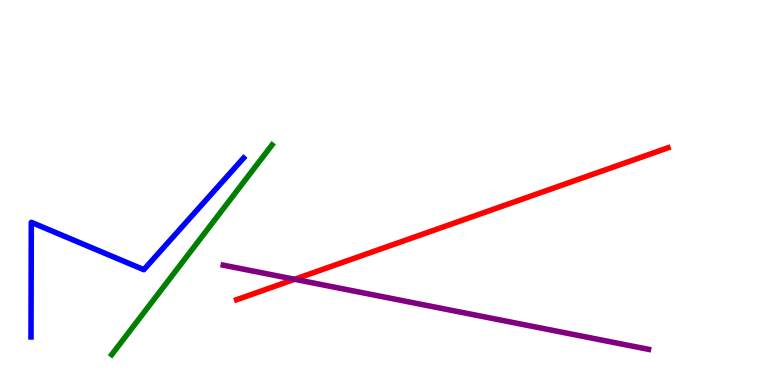[{'lines': ['blue', 'red'], 'intersections': []}, {'lines': ['green', 'red'], 'intersections': []}, {'lines': ['purple', 'red'], 'intersections': [{'x': 3.8, 'y': 2.75}]}, {'lines': ['blue', 'green'], 'intersections': []}, {'lines': ['blue', 'purple'], 'intersections': []}, {'lines': ['green', 'purple'], 'intersections': []}]